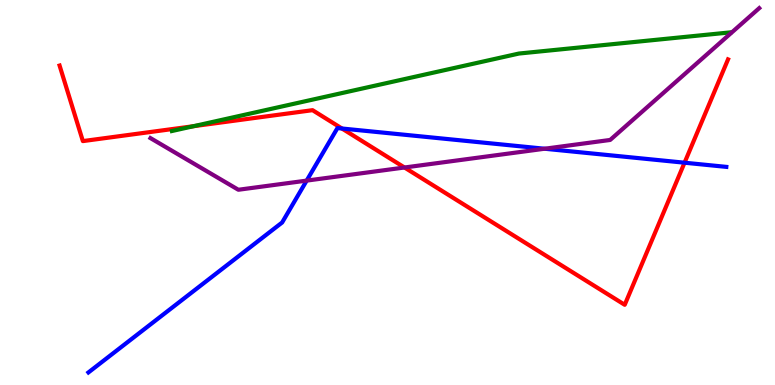[{'lines': ['blue', 'red'], 'intersections': [{'x': 4.41, 'y': 6.66}, {'x': 8.83, 'y': 5.77}]}, {'lines': ['green', 'red'], 'intersections': [{'x': 2.5, 'y': 6.72}]}, {'lines': ['purple', 'red'], 'intersections': [{'x': 5.22, 'y': 5.65}]}, {'lines': ['blue', 'green'], 'intersections': []}, {'lines': ['blue', 'purple'], 'intersections': [{'x': 3.96, 'y': 5.31}, {'x': 7.03, 'y': 6.14}]}, {'lines': ['green', 'purple'], 'intersections': []}]